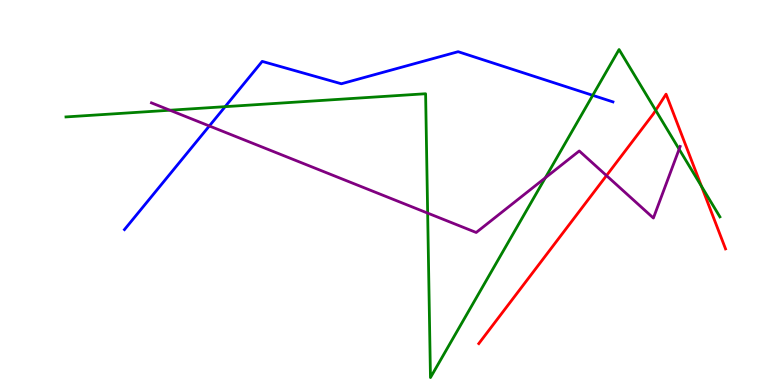[{'lines': ['blue', 'red'], 'intersections': []}, {'lines': ['green', 'red'], 'intersections': [{'x': 8.46, 'y': 7.14}, {'x': 9.05, 'y': 5.16}]}, {'lines': ['purple', 'red'], 'intersections': [{'x': 7.83, 'y': 5.44}]}, {'lines': ['blue', 'green'], 'intersections': [{'x': 2.91, 'y': 7.23}, {'x': 7.65, 'y': 7.52}]}, {'lines': ['blue', 'purple'], 'intersections': [{'x': 2.7, 'y': 6.73}]}, {'lines': ['green', 'purple'], 'intersections': [{'x': 2.19, 'y': 7.14}, {'x': 5.52, 'y': 4.46}, {'x': 7.04, 'y': 5.38}, {'x': 8.76, 'y': 6.12}]}]